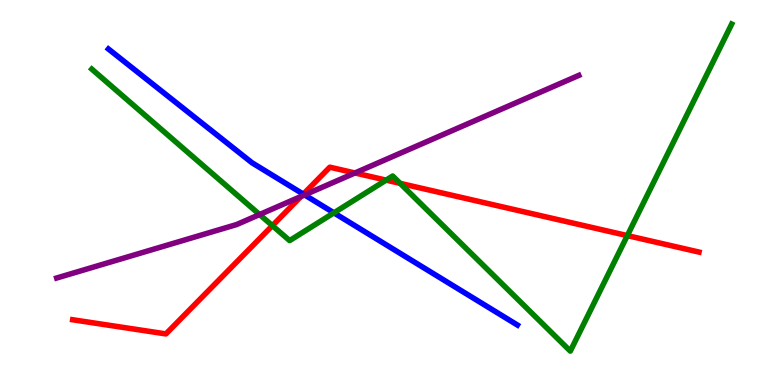[{'lines': ['blue', 'red'], 'intersections': [{'x': 3.91, 'y': 4.96}]}, {'lines': ['green', 'red'], 'intersections': [{'x': 3.51, 'y': 4.14}, {'x': 4.98, 'y': 5.32}, {'x': 5.16, 'y': 5.24}, {'x': 8.09, 'y': 3.88}]}, {'lines': ['purple', 'red'], 'intersections': [{'x': 3.88, 'y': 4.9}, {'x': 4.58, 'y': 5.51}]}, {'lines': ['blue', 'green'], 'intersections': [{'x': 4.31, 'y': 4.47}]}, {'lines': ['blue', 'purple'], 'intersections': [{'x': 3.93, 'y': 4.94}]}, {'lines': ['green', 'purple'], 'intersections': [{'x': 3.35, 'y': 4.43}]}]